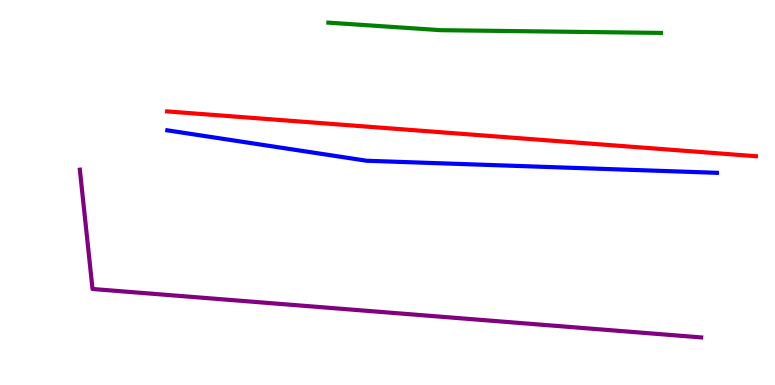[{'lines': ['blue', 'red'], 'intersections': []}, {'lines': ['green', 'red'], 'intersections': []}, {'lines': ['purple', 'red'], 'intersections': []}, {'lines': ['blue', 'green'], 'intersections': []}, {'lines': ['blue', 'purple'], 'intersections': []}, {'lines': ['green', 'purple'], 'intersections': []}]